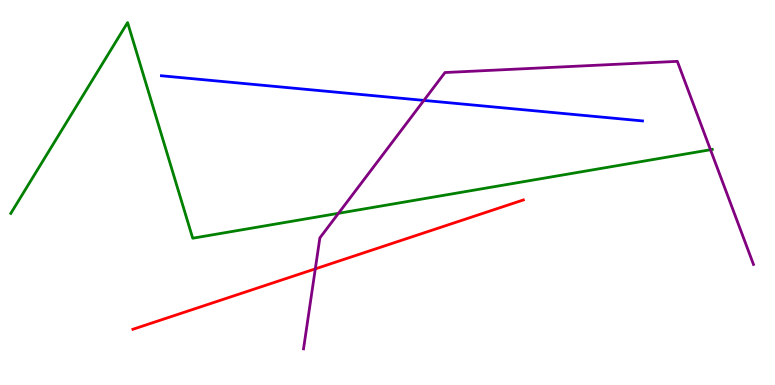[{'lines': ['blue', 'red'], 'intersections': []}, {'lines': ['green', 'red'], 'intersections': []}, {'lines': ['purple', 'red'], 'intersections': [{'x': 4.07, 'y': 3.02}]}, {'lines': ['blue', 'green'], 'intersections': []}, {'lines': ['blue', 'purple'], 'intersections': [{'x': 5.47, 'y': 7.39}]}, {'lines': ['green', 'purple'], 'intersections': [{'x': 4.37, 'y': 4.46}, {'x': 9.17, 'y': 6.11}]}]